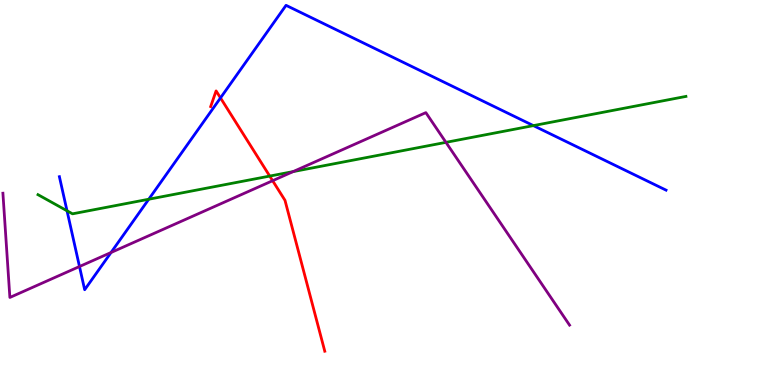[{'lines': ['blue', 'red'], 'intersections': [{'x': 2.85, 'y': 7.46}]}, {'lines': ['green', 'red'], 'intersections': [{'x': 3.48, 'y': 5.43}]}, {'lines': ['purple', 'red'], 'intersections': [{'x': 3.52, 'y': 5.31}]}, {'lines': ['blue', 'green'], 'intersections': [{'x': 0.865, 'y': 4.53}, {'x': 1.92, 'y': 4.83}, {'x': 6.88, 'y': 6.74}]}, {'lines': ['blue', 'purple'], 'intersections': [{'x': 1.03, 'y': 3.08}, {'x': 1.43, 'y': 3.44}]}, {'lines': ['green', 'purple'], 'intersections': [{'x': 3.78, 'y': 5.54}, {'x': 5.75, 'y': 6.3}]}]